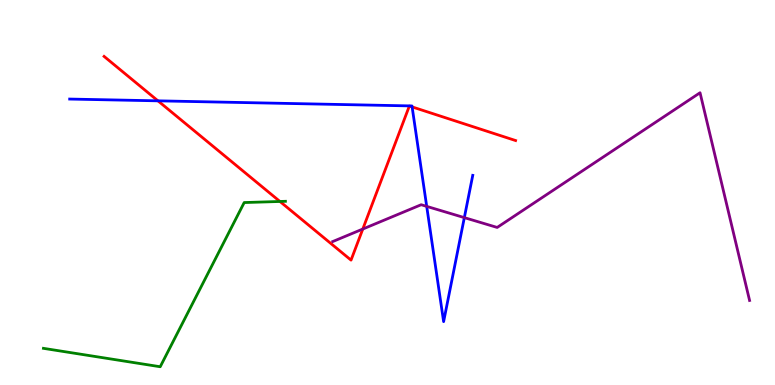[{'lines': ['blue', 'red'], 'intersections': [{'x': 2.04, 'y': 7.38}, {'x': 5.32, 'y': 7.22}]}, {'lines': ['green', 'red'], 'intersections': [{'x': 3.61, 'y': 4.77}]}, {'lines': ['purple', 'red'], 'intersections': [{'x': 4.68, 'y': 4.05}]}, {'lines': ['blue', 'green'], 'intersections': []}, {'lines': ['blue', 'purple'], 'intersections': [{'x': 5.51, 'y': 4.64}, {'x': 5.99, 'y': 4.35}]}, {'lines': ['green', 'purple'], 'intersections': []}]